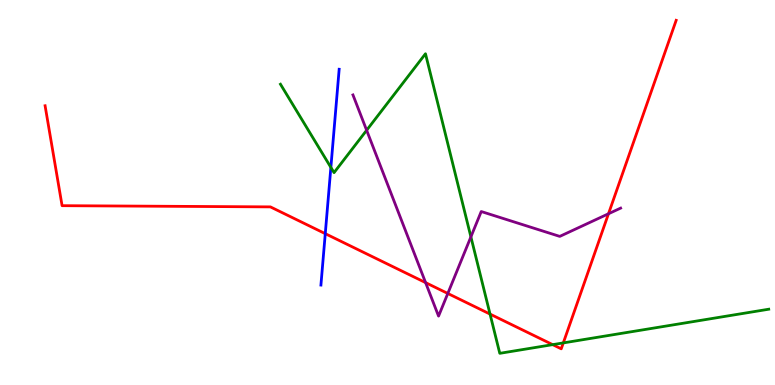[{'lines': ['blue', 'red'], 'intersections': [{'x': 4.2, 'y': 3.93}]}, {'lines': ['green', 'red'], 'intersections': [{'x': 6.32, 'y': 1.84}, {'x': 7.13, 'y': 1.05}, {'x': 7.27, 'y': 1.09}]}, {'lines': ['purple', 'red'], 'intersections': [{'x': 5.49, 'y': 2.66}, {'x': 5.78, 'y': 2.38}, {'x': 7.85, 'y': 4.45}]}, {'lines': ['blue', 'green'], 'intersections': [{'x': 4.27, 'y': 5.65}]}, {'lines': ['blue', 'purple'], 'intersections': []}, {'lines': ['green', 'purple'], 'intersections': [{'x': 4.73, 'y': 6.62}, {'x': 6.08, 'y': 3.85}]}]